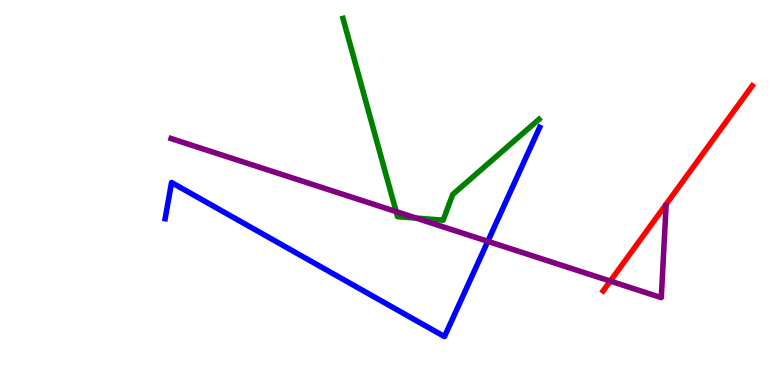[{'lines': ['blue', 'red'], 'intersections': []}, {'lines': ['green', 'red'], 'intersections': []}, {'lines': ['purple', 'red'], 'intersections': [{'x': 7.87, 'y': 2.7}]}, {'lines': ['blue', 'green'], 'intersections': []}, {'lines': ['blue', 'purple'], 'intersections': [{'x': 6.29, 'y': 3.73}]}, {'lines': ['green', 'purple'], 'intersections': [{'x': 5.11, 'y': 4.5}, {'x': 5.37, 'y': 4.34}]}]